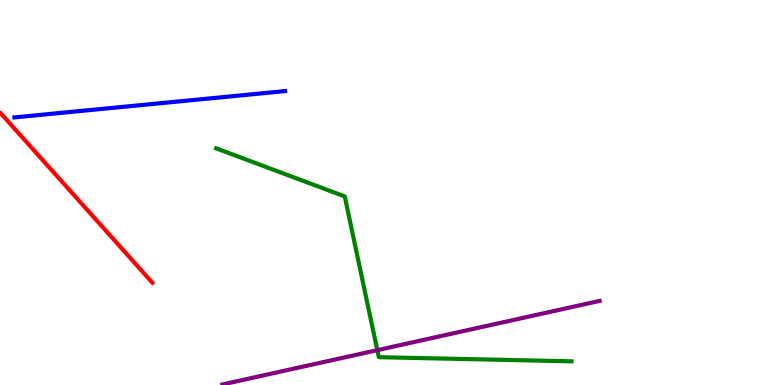[{'lines': ['blue', 'red'], 'intersections': []}, {'lines': ['green', 'red'], 'intersections': []}, {'lines': ['purple', 'red'], 'intersections': []}, {'lines': ['blue', 'green'], 'intersections': []}, {'lines': ['blue', 'purple'], 'intersections': []}, {'lines': ['green', 'purple'], 'intersections': [{'x': 4.87, 'y': 0.905}]}]